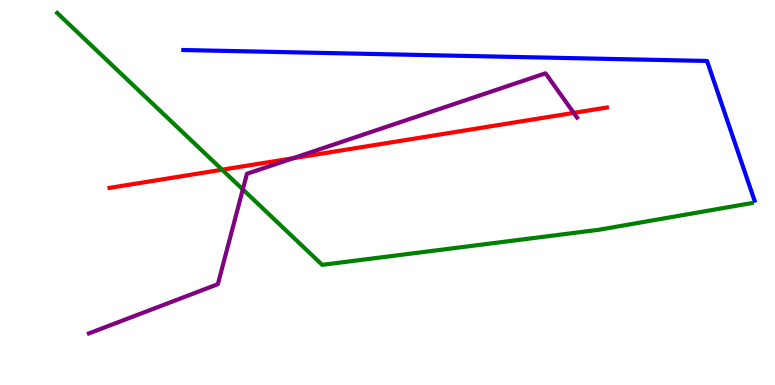[{'lines': ['blue', 'red'], 'intersections': []}, {'lines': ['green', 'red'], 'intersections': [{'x': 2.87, 'y': 5.59}]}, {'lines': ['purple', 'red'], 'intersections': [{'x': 3.78, 'y': 5.89}, {'x': 7.4, 'y': 7.07}]}, {'lines': ['blue', 'green'], 'intersections': []}, {'lines': ['blue', 'purple'], 'intersections': []}, {'lines': ['green', 'purple'], 'intersections': [{'x': 3.13, 'y': 5.08}]}]